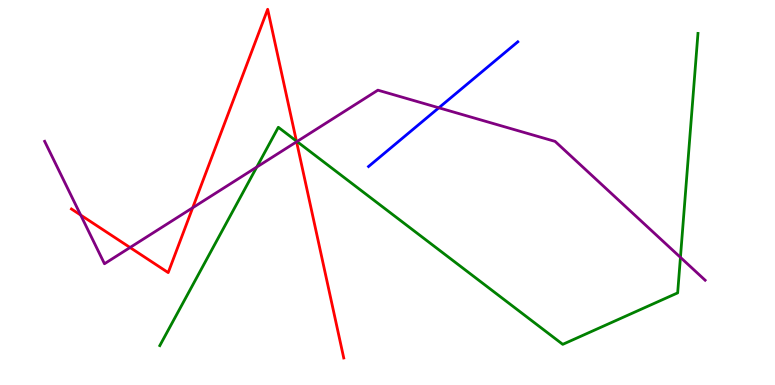[{'lines': ['blue', 'red'], 'intersections': []}, {'lines': ['green', 'red'], 'intersections': [{'x': 3.82, 'y': 6.34}]}, {'lines': ['purple', 'red'], 'intersections': [{'x': 1.04, 'y': 4.41}, {'x': 1.68, 'y': 3.57}, {'x': 2.49, 'y': 4.6}, {'x': 3.83, 'y': 6.32}]}, {'lines': ['blue', 'green'], 'intersections': []}, {'lines': ['blue', 'purple'], 'intersections': [{'x': 5.66, 'y': 7.2}]}, {'lines': ['green', 'purple'], 'intersections': [{'x': 3.31, 'y': 5.66}, {'x': 3.83, 'y': 6.32}, {'x': 8.78, 'y': 3.32}]}]